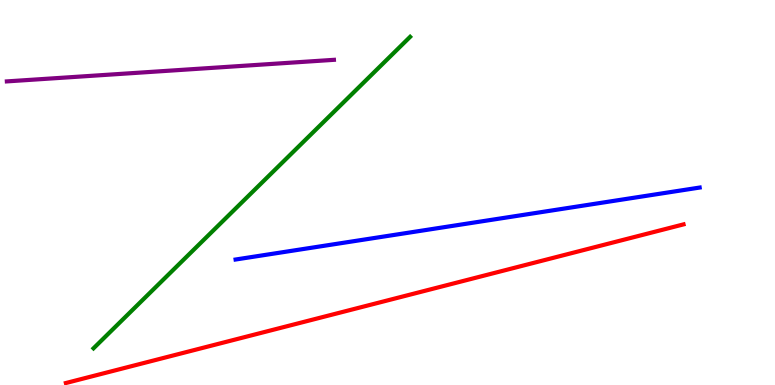[{'lines': ['blue', 'red'], 'intersections': []}, {'lines': ['green', 'red'], 'intersections': []}, {'lines': ['purple', 'red'], 'intersections': []}, {'lines': ['blue', 'green'], 'intersections': []}, {'lines': ['blue', 'purple'], 'intersections': []}, {'lines': ['green', 'purple'], 'intersections': []}]